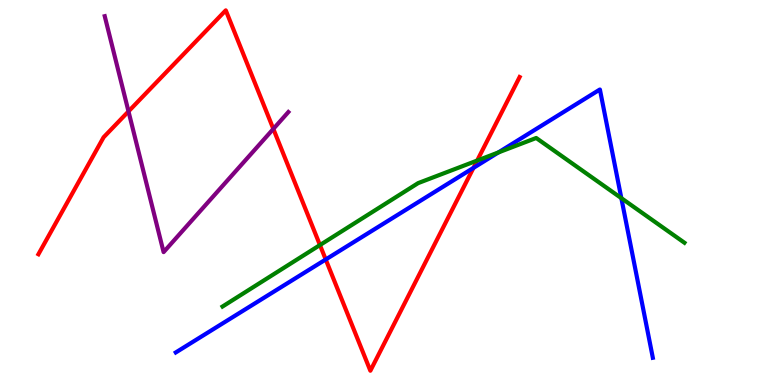[{'lines': ['blue', 'red'], 'intersections': [{'x': 4.2, 'y': 3.26}, {'x': 6.11, 'y': 5.64}]}, {'lines': ['green', 'red'], 'intersections': [{'x': 4.13, 'y': 3.63}, {'x': 6.16, 'y': 5.83}]}, {'lines': ['purple', 'red'], 'intersections': [{'x': 1.66, 'y': 7.11}, {'x': 3.53, 'y': 6.65}]}, {'lines': ['blue', 'green'], 'intersections': [{'x': 6.43, 'y': 6.04}, {'x': 8.02, 'y': 4.85}]}, {'lines': ['blue', 'purple'], 'intersections': []}, {'lines': ['green', 'purple'], 'intersections': []}]